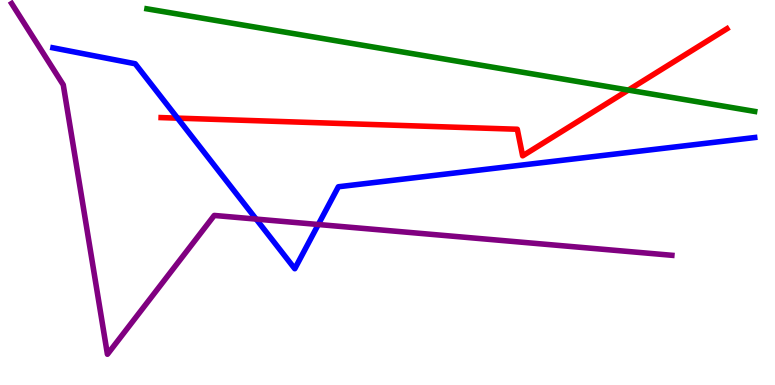[{'lines': ['blue', 'red'], 'intersections': [{'x': 2.29, 'y': 6.93}]}, {'lines': ['green', 'red'], 'intersections': [{'x': 8.11, 'y': 7.66}]}, {'lines': ['purple', 'red'], 'intersections': []}, {'lines': ['blue', 'green'], 'intersections': []}, {'lines': ['blue', 'purple'], 'intersections': [{'x': 3.3, 'y': 4.31}, {'x': 4.11, 'y': 4.17}]}, {'lines': ['green', 'purple'], 'intersections': []}]